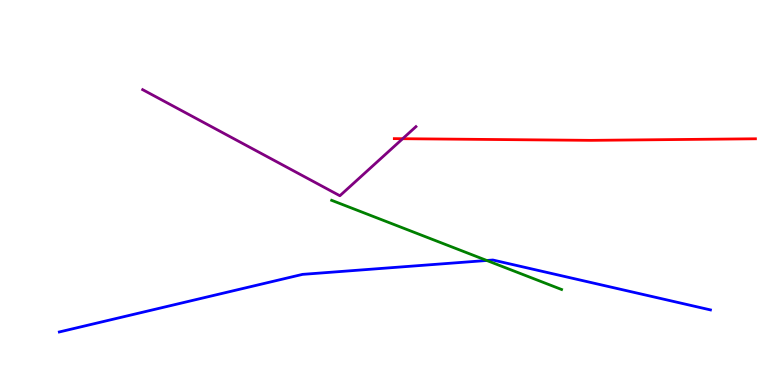[{'lines': ['blue', 'red'], 'intersections': []}, {'lines': ['green', 'red'], 'intersections': []}, {'lines': ['purple', 'red'], 'intersections': [{'x': 5.2, 'y': 6.4}]}, {'lines': ['blue', 'green'], 'intersections': [{'x': 6.28, 'y': 3.23}]}, {'lines': ['blue', 'purple'], 'intersections': []}, {'lines': ['green', 'purple'], 'intersections': []}]